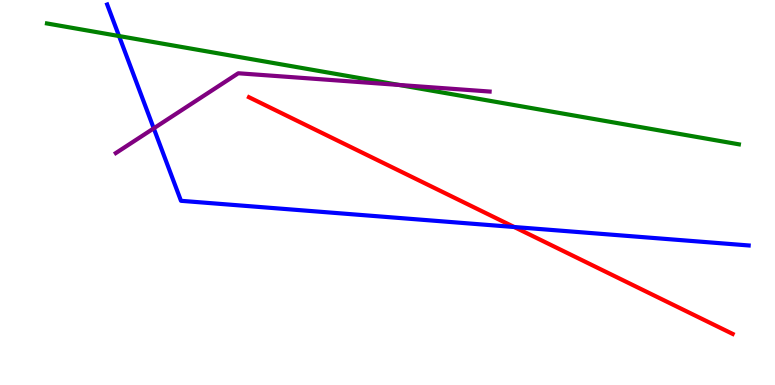[{'lines': ['blue', 'red'], 'intersections': [{'x': 6.64, 'y': 4.1}]}, {'lines': ['green', 'red'], 'intersections': []}, {'lines': ['purple', 'red'], 'intersections': []}, {'lines': ['blue', 'green'], 'intersections': [{'x': 1.54, 'y': 9.06}]}, {'lines': ['blue', 'purple'], 'intersections': [{'x': 1.98, 'y': 6.67}]}, {'lines': ['green', 'purple'], 'intersections': [{'x': 5.15, 'y': 7.79}]}]